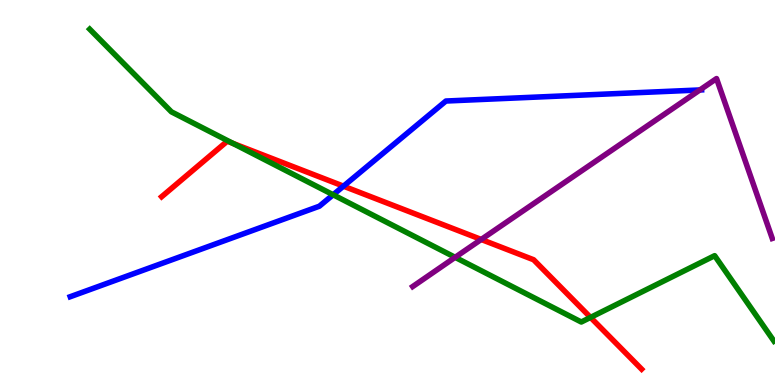[{'lines': ['blue', 'red'], 'intersections': [{'x': 4.43, 'y': 5.16}]}, {'lines': ['green', 'red'], 'intersections': [{'x': 3.0, 'y': 6.28}, {'x': 7.62, 'y': 1.76}]}, {'lines': ['purple', 'red'], 'intersections': [{'x': 6.21, 'y': 3.78}]}, {'lines': ['blue', 'green'], 'intersections': [{'x': 4.3, 'y': 4.94}]}, {'lines': ['blue', 'purple'], 'intersections': [{'x': 9.03, 'y': 7.66}]}, {'lines': ['green', 'purple'], 'intersections': [{'x': 5.87, 'y': 3.32}]}]